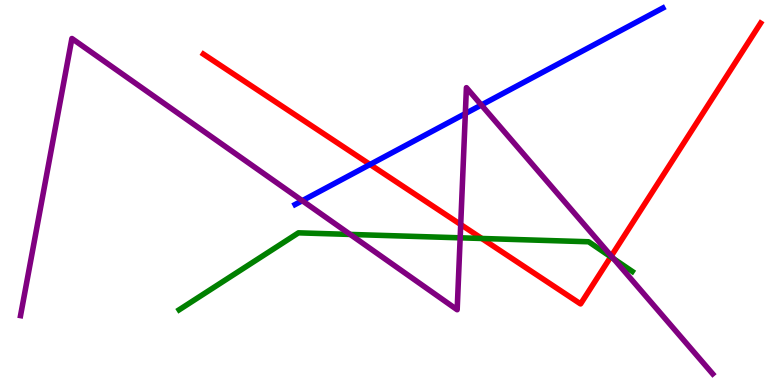[{'lines': ['blue', 'red'], 'intersections': [{'x': 4.77, 'y': 5.73}]}, {'lines': ['green', 'red'], 'intersections': [{'x': 6.22, 'y': 3.81}, {'x': 7.88, 'y': 3.33}]}, {'lines': ['purple', 'red'], 'intersections': [{'x': 5.94, 'y': 4.17}, {'x': 7.89, 'y': 3.35}]}, {'lines': ['blue', 'green'], 'intersections': []}, {'lines': ['blue', 'purple'], 'intersections': [{'x': 3.9, 'y': 4.79}, {'x': 6.0, 'y': 7.05}, {'x': 6.21, 'y': 7.27}]}, {'lines': ['green', 'purple'], 'intersections': [{'x': 4.52, 'y': 3.91}, {'x': 5.94, 'y': 3.82}, {'x': 7.92, 'y': 3.28}]}]